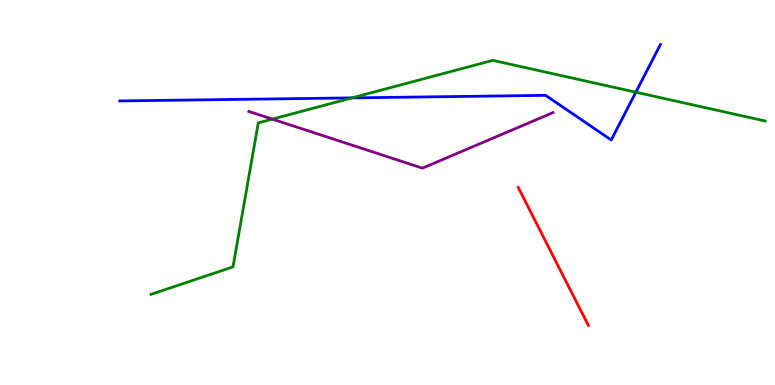[{'lines': ['blue', 'red'], 'intersections': []}, {'lines': ['green', 'red'], 'intersections': []}, {'lines': ['purple', 'red'], 'intersections': []}, {'lines': ['blue', 'green'], 'intersections': [{'x': 4.54, 'y': 7.46}, {'x': 8.2, 'y': 7.61}]}, {'lines': ['blue', 'purple'], 'intersections': []}, {'lines': ['green', 'purple'], 'intersections': [{'x': 3.51, 'y': 6.91}]}]